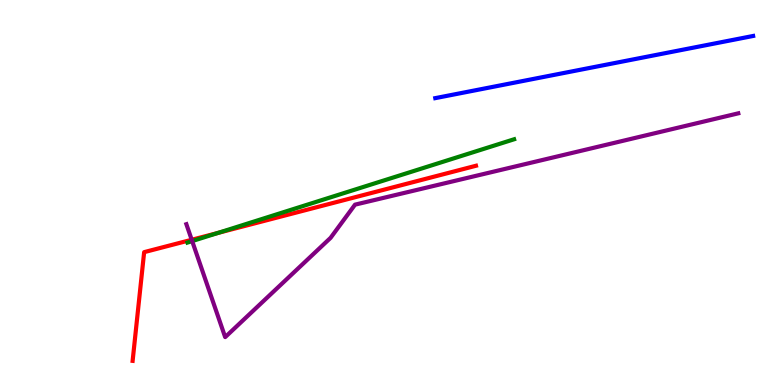[{'lines': ['blue', 'red'], 'intersections': []}, {'lines': ['green', 'red'], 'intersections': [{'x': 2.81, 'y': 3.95}]}, {'lines': ['purple', 'red'], 'intersections': [{'x': 2.47, 'y': 3.77}]}, {'lines': ['blue', 'green'], 'intersections': []}, {'lines': ['blue', 'purple'], 'intersections': []}, {'lines': ['green', 'purple'], 'intersections': [{'x': 2.48, 'y': 3.74}]}]